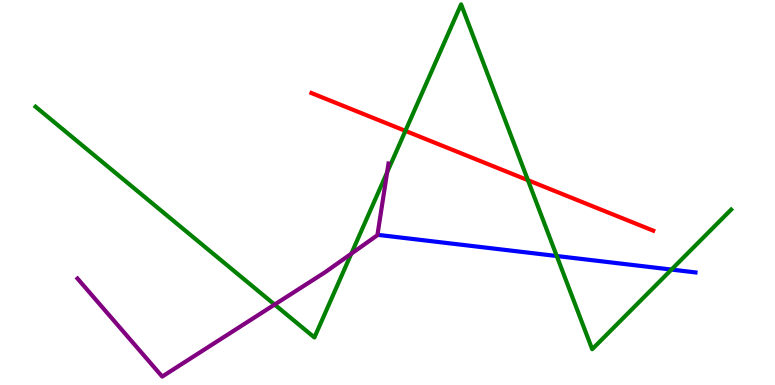[{'lines': ['blue', 'red'], 'intersections': []}, {'lines': ['green', 'red'], 'intersections': [{'x': 5.23, 'y': 6.6}, {'x': 6.81, 'y': 5.32}]}, {'lines': ['purple', 'red'], 'intersections': []}, {'lines': ['blue', 'green'], 'intersections': [{'x': 7.18, 'y': 3.35}, {'x': 8.66, 'y': 3.0}]}, {'lines': ['blue', 'purple'], 'intersections': []}, {'lines': ['green', 'purple'], 'intersections': [{'x': 3.54, 'y': 2.09}, {'x': 4.53, 'y': 3.41}, {'x': 5.0, 'y': 5.52}]}]